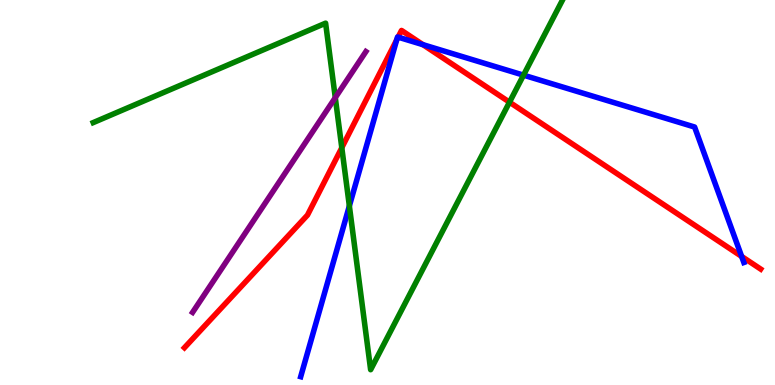[{'lines': ['blue', 'red'], 'intersections': [{'x': 5.12, 'y': 8.96}, {'x': 5.14, 'y': 9.04}, {'x': 5.46, 'y': 8.84}, {'x': 9.57, 'y': 3.34}]}, {'lines': ['green', 'red'], 'intersections': [{'x': 4.41, 'y': 6.16}, {'x': 6.57, 'y': 7.35}]}, {'lines': ['purple', 'red'], 'intersections': []}, {'lines': ['blue', 'green'], 'intersections': [{'x': 4.51, 'y': 4.65}, {'x': 6.76, 'y': 8.05}]}, {'lines': ['blue', 'purple'], 'intersections': []}, {'lines': ['green', 'purple'], 'intersections': [{'x': 4.33, 'y': 7.46}]}]